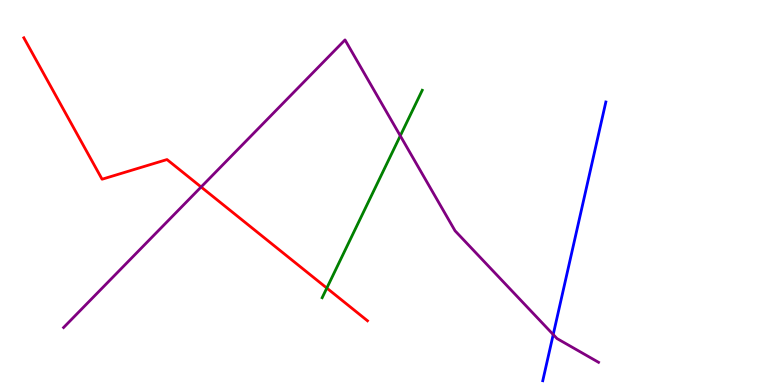[{'lines': ['blue', 'red'], 'intersections': []}, {'lines': ['green', 'red'], 'intersections': [{'x': 4.22, 'y': 2.52}]}, {'lines': ['purple', 'red'], 'intersections': [{'x': 2.59, 'y': 5.14}]}, {'lines': ['blue', 'green'], 'intersections': []}, {'lines': ['blue', 'purple'], 'intersections': [{'x': 7.14, 'y': 1.31}]}, {'lines': ['green', 'purple'], 'intersections': [{'x': 5.16, 'y': 6.47}]}]